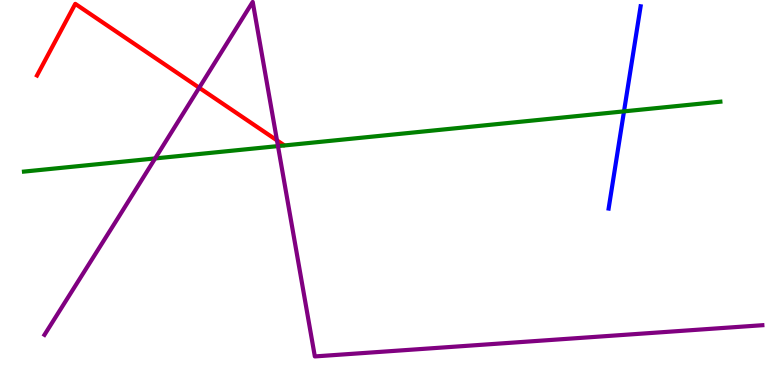[{'lines': ['blue', 'red'], 'intersections': []}, {'lines': ['green', 'red'], 'intersections': []}, {'lines': ['purple', 'red'], 'intersections': [{'x': 2.57, 'y': 7.72}, {'x': 3.57, 'y': 6.35}]}, {'lines': ['blue', 'green'], 'intersections': [{'x': 8.05, 'y': 7.11}]}, {'lines': ['blue', 'purple'], 'intersections': []}, {'lines': ['green', 'purple'], 'intersections': [{'x': 2.0, 'y': 5.89}, {'x': 3.59, 'y': 6.21}]}]